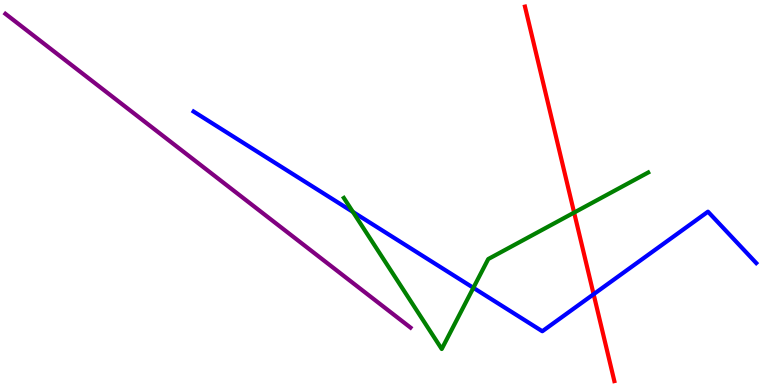[{'lines': ['blue', 'red'], 'intersections': [{'x': 7.66, 'y': 2.36}]}, {'lines': ['green', 'red'], 'intersections': [{'x': 7.41, 'y': 4.48}]}, {'lines': ['purple', 'red'], 'intersections': []}, {'lines': ['blue', 'green'], 'intersections': [{'x': 4.55, 'y': 4.5}, {'x': 6.11, 'y': 2.52}]}, {'lines': ['blue', 'purple'], 'intersections': []}, {'lines': ['green', 'purple'], 'intersections': []}]